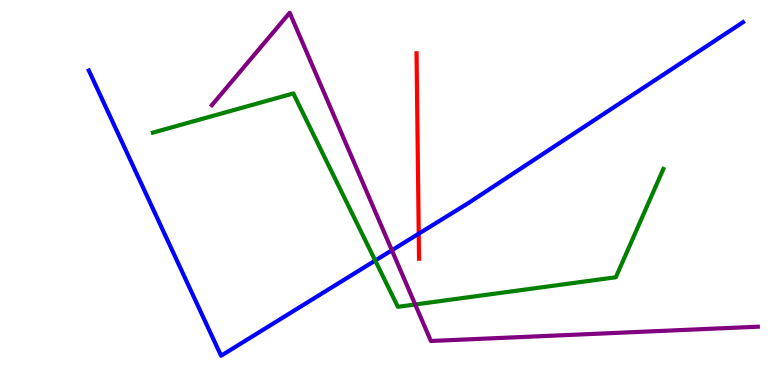[{'lines': ['blue', 'red'], 'intersections': [{'x': 5.4, 'y': 3.93}]}, {'lines': ['green', 'red'], 'intersections': []}, {'lines': ['purple', 'red'], 'intersections': []}, {'lines': ['blue', 'green'], 'intersections': [{'x': 4.84, 'y': 3.23}]}, {'lines': ['blue', 'purple'], 'intersections': [{'x': 5.06, 'y': 3.5}]}, {'lines': ['green', 'purple'], 'intersections': [{'x': 5.36, 'y': 2.09}]}]